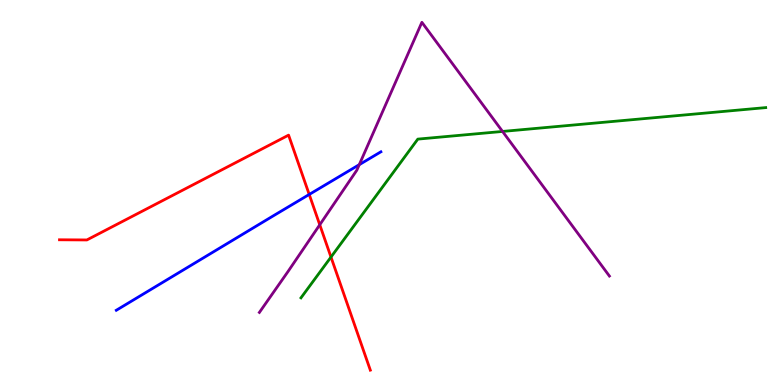[{'lines': ['blue', 'red'], 'intersections': [{'x': 3.99, 'y': 4.95}]}, {'lines': ['green', 'red'], 'intersections': [{'x': 4.27, 'y': 3.32}]}, {'lines': ['purple', 'red'], 'intersections': [{'x': 4.13, 'y': 4.16}]}, {'lines': ['blue', 'green'], 'intersections': []}, {'lines': ['blue', 'purple'], 'intersections': [{'x': 4.64, 'y': 5.72}]}, {'lines': ['green', 'purple'], 'intersections': [{'x': 6.48, 'y': 6.59}]}]